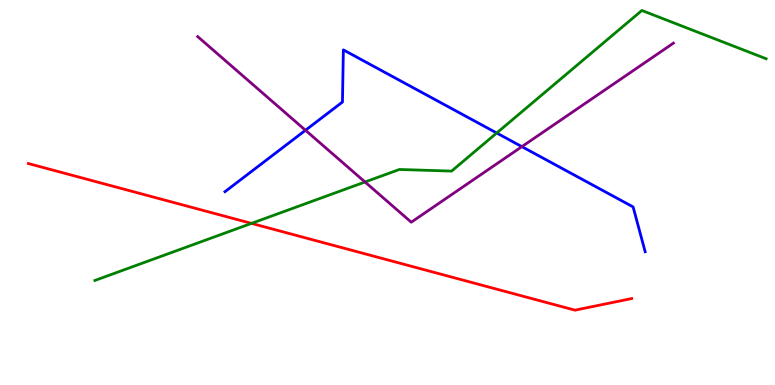[{'lines': ['blue', 'red'], 'intersections': []}, {'lines': ['green', 'red'], 'intersections': [{'x': 3.24, 'y': 4.2}]}, {'lines': ['purple', 'red'], 'intersections': []}, {'lines': ['blue', 'green'], 'intersections': [{'x': 6.41, 'y': 6.55}]}, {'lines': ['blue', 'purple'], 'intersections': [{'x': 3.94, 'y': 6.62}, {'x': 6.73, 'y': 6.19}]}, {'lines': ['green', 'purple'], 'intersections': [{'x': 4.71, 'y': 5.27}]}]